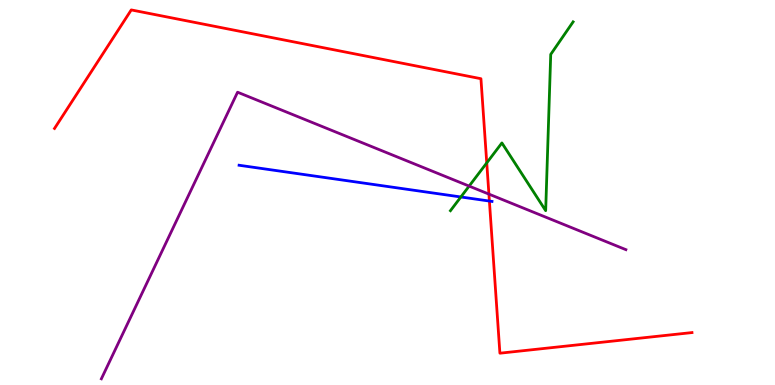[{'lines': ['blue', 'red'], 'intersections': [{'x': 6.31, 'y': 4.78}]}, {'lines': ['green', 'red'], 'intersections': [{'x': 6.28, 'y': 5.77}]}, {'lines': ['purple', 'red'], 'intersections': [{'x': 6.31, 'y': 4.96}]}, {'lines': ['blue', 'green'], 'intersections': [{'x': 5.95, 'y': 4.88}]}, {'lines': ['blue', 'purple'], 'intersections': []}, {'lines': ['green', 'purple'], 'intersections': [{'x': 6.05, 'y': 5.17}]}]